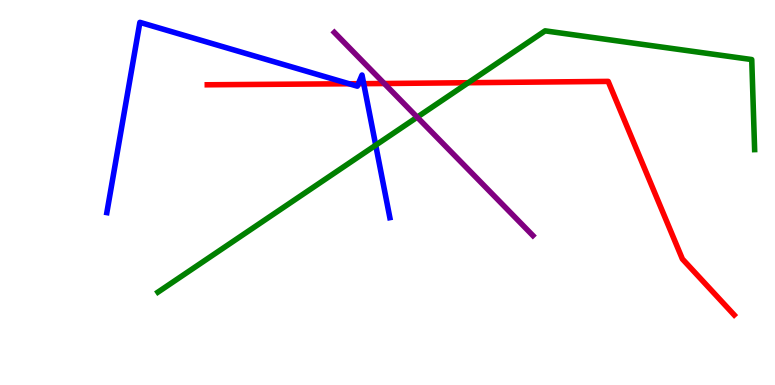[{'lines': ['blue', 'red'], 'intersections': [{'x': 4.5, 'y': 7.82}, {'x': 4.62, 'y': 7.83}, {'x': 4.69, 'y': 7.83}]}, {'lines': ['green', 'red'], 'intersections': [{'x': 6.04, 'y': 7.85}]}, {'lines': ['purple', 'red'], 'intersections': [{'x': 4.96, 'y': 7.83}]}, {'lines': ['blue', 'green'], 'intersections': [{'x': 4.85, 'y': 6.23}]}, {'lines': ['blue', 'purple'], 'intersections': []}, {'lines': ['green', 'purple'], 'intersections': [{'x': 5.38, 'y': 6.96}]}]